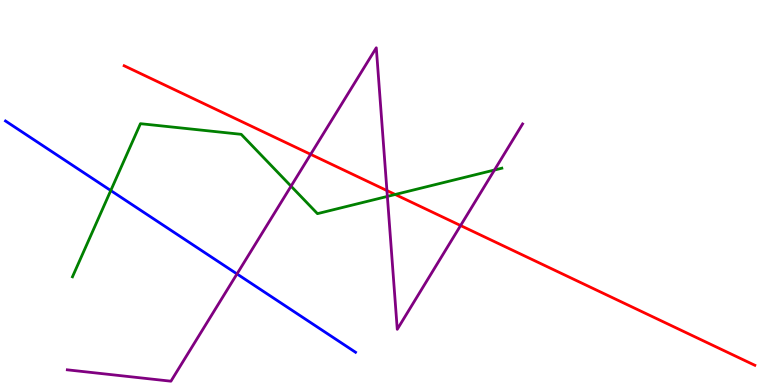[{'lines': ['blue', 'red'], 'intersections': []}, {'lines': ['green', 'red'], 'intersections': [{'x': 5.1, 'y': 4.95}]}, {'lines': ['purple', 'red'], 'intersections': [{'x': 4.01, 'y': 5.99}, {'x': 4.99, 'y': 5.05}, {'x': 5.94, 'y': 4.14}]}, {'lines': ['blue', 'green'], 'intersections': [{'x': 1.43, 'y': 5.05}]}, {'lines': ['blue', 'purple'], 'intersections': [{'x': 3.06, 'y': 2.88}]}, {'lines': ['green', 'purple'], 'intersections': [{'x': 3.76, 'y': 5.16}, {'x': 5.0, 'y': 4.9}, {'x': 6.38, 'y': 5.58}]}]